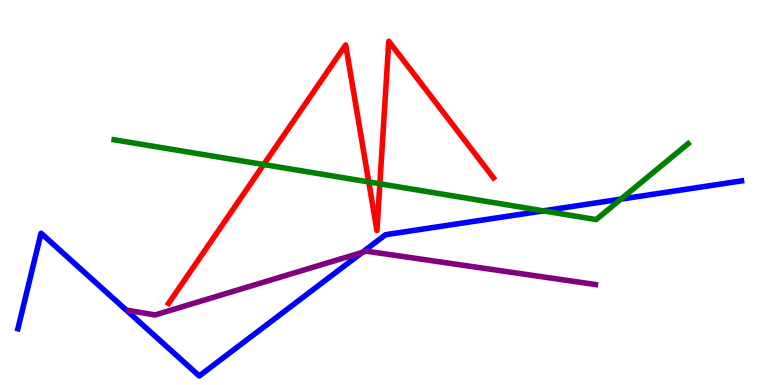[{'lines': ['blue', 'red'], 'intersections': []}, {'lines': ['green', 'red'], 'intersections': [{'x': 3.4, 'y': 5.73}, {'x': 4.76, 'y': 5.27}, {'x': 4.9, 'y': 5.23}]}, {'lines': ['purple', 'red'], 'intersections': []}, {'lines': ['blue', 'green'], 'intersections': [{'x': 7.01, 'y': 4.52}, {'x': 8.01, 'y': 4.83}]}, {'lines': ['blue', 'purple'], 'intersections': [{'x': 4.67, 'y': 3.44}]}, {'lines': ['green', 'purple'], 'intersections': []}]